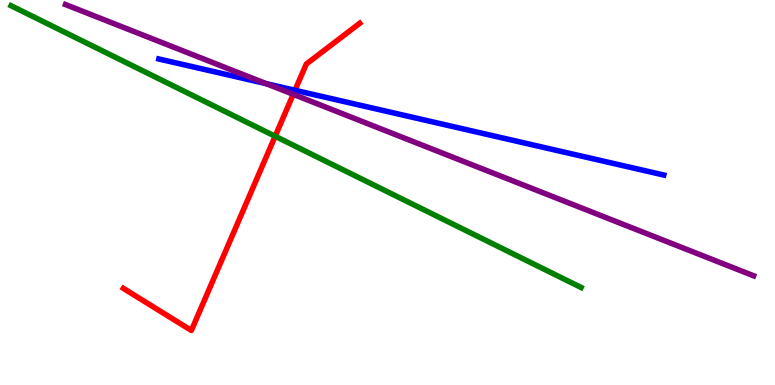[{'lines': ['blue', 'red'], 'intersections': [{'x': 3.81, 'y': 7.66}]}, {'lines': ['green', 'red'], 'intersections': [{'x': 3.55, 'y': 6.46}]}, {'lines': ['purple', 'red'], 'intersections': [{'x': 3.78, 'y': 7.55}]}, {'lines': ['blue', 'green'], 'intersections': []}, {'lines': ['blue', 'purple'], 'intersections': [{'x': 3.43, 'y': 7.83}]}, {'lines': ['green', 'purple'], 'intersections': []}]